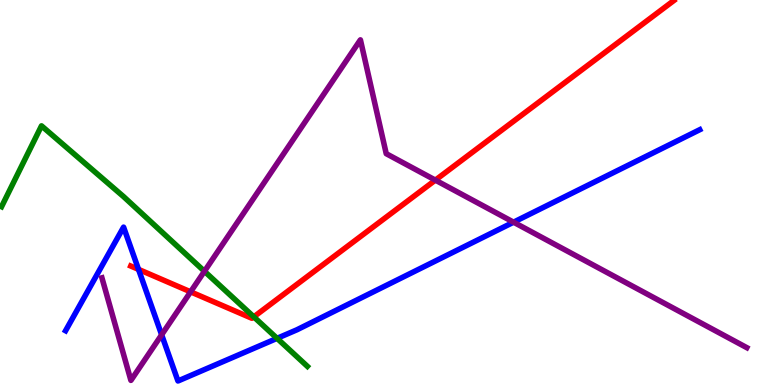[{'lines': ['blue', 'red'], 'intersections': [{'x': 1.79, 'y': 3.0}]}, {'lines': ['green', 'red'], 'intersections': [{'x': 3.27, 'y': 1.77}]}, {'lines': ['purple', 'red'], 'intersections': [{'x': 2.46, 'y': 2.42}, {'x': 5.62, 'y': 5.32}]}, {'lines': ['blue', 'green'], 'intersections': [{'x': 3.57, 'y': 1.21}]}, {'lines': ['blue', 'purple'], 'intersections': [{'x': 2.09, 'y': 1.3}, {'x': 6.63, 'y': 4.23}]}, {'lines': ['green', 'purple'], 'intersections': [{'x': 2.64, 'y': 2.95}]}]